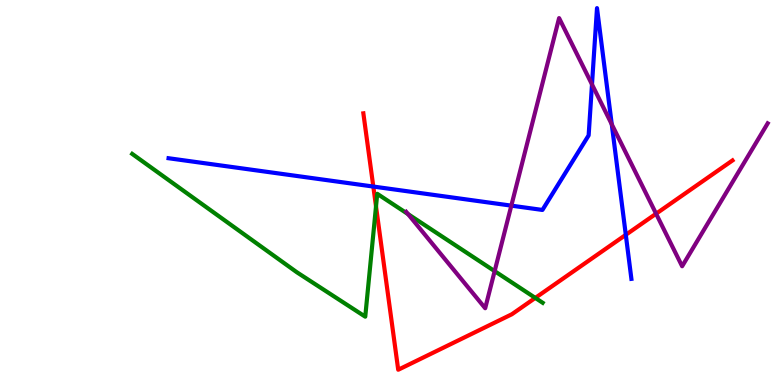[{'lines': ['blue', 'red'], 'intersections': [{'x': 4.82, 'y': 5.15}, {'x': 8.07, 'y': 3.9}]}, {'lines': ['green', 'red'], 'intersections': [{'x': 4.85, 'y': 4.64}, {'x': 6.91, 'y': 2.26}]}, {'lines': ['purple', 'red'], 'intersections': [{'x': 8.47, 'y': 4.45}]}, {'lines': ['blue', 'green'], 'intersections': []}, {'lines': ['blue', 'purple'], 'intersections': [{'x': 6.6, 'y': 4.66}, {'x': 7.64, 'y': 7.81}, {'x': 7.89, 'y': 6.77}]}, {'lines': ['green', 'purple'], 'intersections': [{'x': 5.27, 'y': 4.44}, {'x': 6.38, 'y': 2.96}]}]